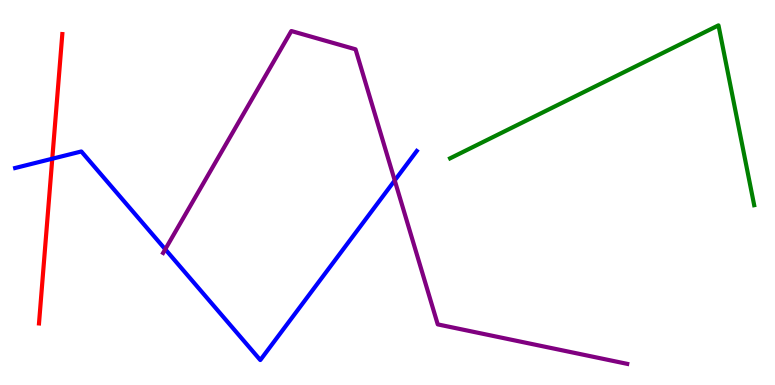[{'lines': ['blue', 'red'], 'intersections': [{'x': 0.674, 'y': 5.88}]}, {'lines': ['green', 'red'], 'intersections': []}, {'lines': ['purple', 'red'], 'intersections': []}, {'lines': ['blue', 'green'], 'intersections': []}, {'lines': ['blue', 'purple'], 'intersections': [{'x': 2.13, 'y': 3.53}, {'x': 5.09, 'y': 5.31}]}, {'lines': ['green', 'purple'], 'intersections': []}]